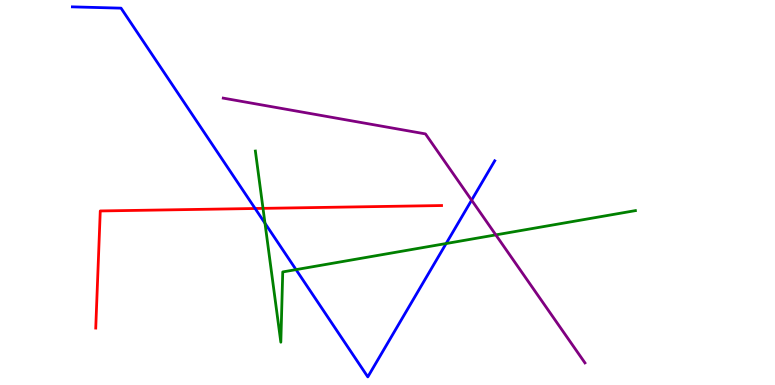[{'lines': ['blue', 'red'], 'intersections': [{'x': 3.29, 'y': 4.58}]}, {'lines': ['green', 'red'], 'intersections': [{'x': 3.39, 'y': 4.59}]}, {'lines': ['purple', 'red'], 'intersections': []}, {'lines': ['blue', 'green'], 'intersections': [{'x': 3.42, 'y': 4.2}, {'x': 3.82, 'y': 3.0}, {'x': 5.76, 'y': 3.67}]}, {'lines': ['blue', 'purple'], 'intersections': [{'x': 6.09, 'y': 4.8}]}, {'lines': ['green', 'purple'], 'intersections': [{'x': 6.4, 'y': 3.9}]}]